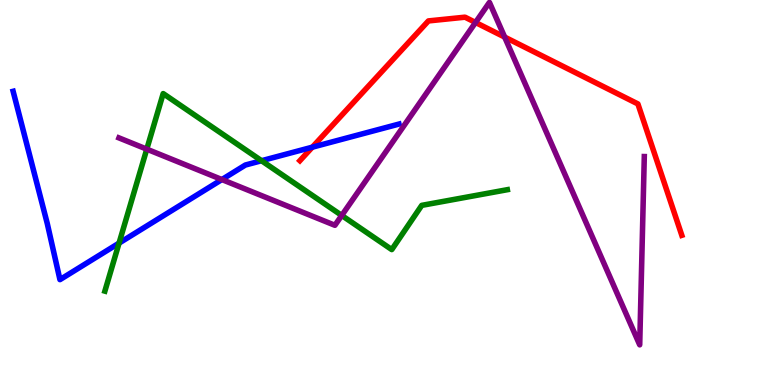[{'lines': ['blue', 'red'], 'intersections': [{'x': 4.03, 'y': 6.18}]}, {'lines': ['green', 'red'], 'intersections': []}, {'lines': ['purple', 'red'], 'intersections': [{'x': 6.14, 'y': 9.42}, {'x': 6.51, 'y': 9.04}]}, {'lines': ['blue', 'green'], 'intersections': [{'x': 1.54, 'y': 3.69}, {'x': 3.37, 'y': 5.83}]}, {'lines': ['blue', 'purple'], 'intersections': [{'x': 2.86, 'y': 5.34}]}, {'lines': ['green', 'purple'], 'intersections': [{'x': 1.89, 'y': 6.13}, {'x': 4.41, 'y': 4.4}]}]